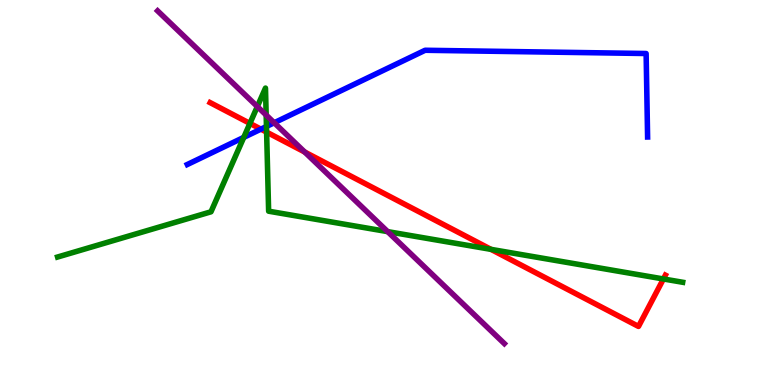[{'lines': ['blue', 'red'], 'intersections': [{'x': 3.37, 'y': 6.65}]}, {'lines': ['green', 'red'], 'intersections': [{'x': 3.22, 'y': 6.79}, {'x': 3.44, 'y': 6.57}, {'x': 6.34, 'y': 3.52}, {'x': 8.56, 'y': 2.75}]}, {'lines': ['purple', 'red'], 'intersections': [{'x': 3.93, 'y': 6.05}]}, {'lines': ['blue', 'green'], 'intersections': [{'x': 3.15, 'y': 6.43}, {'x': 3.44, 'y': 6.71}]}, {'lines': ['blue', 'purple'], 'intersections': [{'x': 3.54, 'y': 6.81}]}, {'lines': ['green', 'purple'], 'intersections': [{'x': 3.32, 'y': 7.23}, {'x': 3.43, 'y': 7.01}, {'x': 5.0, 'y': 3.98}]}]